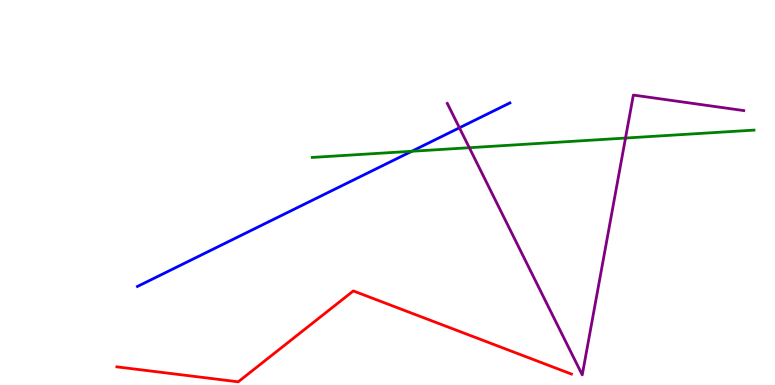[{'lines': ['blue', 'red'], 'intersections': []}, {'lines': ['green', 'red'], 'intersections': []}, {'lines': ['purple', 'red'], 'intersections': []}, {'lines': ['blue', 'green'], 'intersections': [{'x': 5.31, 'y': 6.07}]}, {'lines': ['blue', 'purple'], 'intersections': [{'x': 5.93, 'y': 6.68}]}, {'lines': ['green', 'purple'], 'intersections': [{'x': 6.06, 'y': 6.16}, {'x': 8.07, 'y': 6.41}]}]